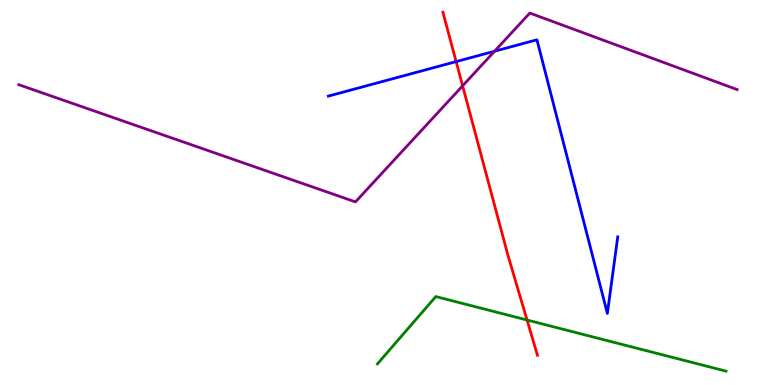[{'lines': ['blue', 'red'], 'intersections': [{'x': 5.89, 'y': 8.4}]}, {'lines': ['green', 'red'], 'intersections': [{'x': 6.8, 'y': 1.69}]}, {'lines': ['purple', 'red'], 'intersections': [{'x': 5.97, 'y': 7.77}]}, {'lines': ['blue', 'green'], 'intersections': []}, {'lines': ['blue', 'purple'], 'intersections': [{'x': 6.38, 'y': 8.67}]}, {'lines': ['green', 'purple'], 'intersections': []}]